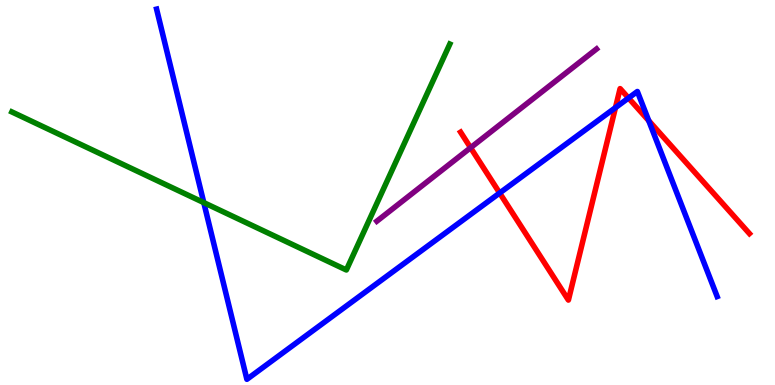[{'lines': ['blue', 'red'], 'intersections': [{'x': 6.45, 'y': 4.99}, {'x': 7.94, 'y': 7.2}, {'x': 8.11, 'y': 7.45}, {'x': 8.37, 'y': 6.87}]}, {'lines': ['green', 'red'], 'intersections': []}, {'lines': ['purple', 'red'], 'intersections': [{'x': 6.07, 'y': 6.16}]}, {'lines': ['blue', 'green'], 'intersections': [{'x': 2.63, 'y': 4.74}]}, {'lines': ['blue', 'purple'], 'intersections': []}, {'lines': ['green', 'purple'], 'intersections': []}]